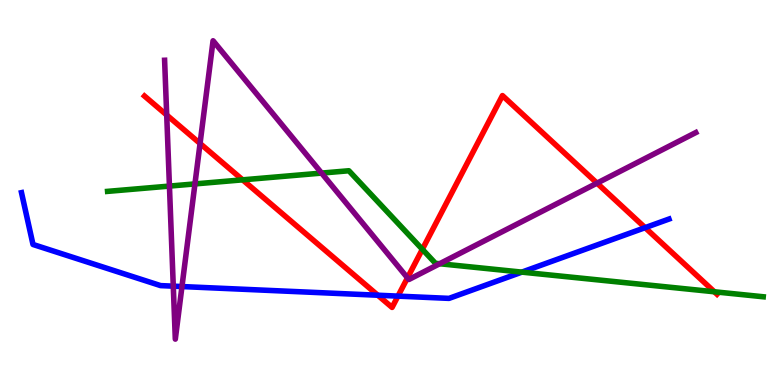[{'lines': ['blue', 'red'], 'intersections': [{'x': 4.87, 'y': 2.33}, {'x': 5.13, 'y': 2.31}, {'x': 8.32, 'y': 4.09}]}, {'lines': ['green', 'red'], 'intersections': [{'x': 3.13, 'y': 5.33}, {'x': 5.45, 'y': 3.52}, {'x': 9.22, 'y': 2.42}]}, {'lines': ['purple', 'red'], 'intersections': [{'x': 2.15, 'y': 7.01}, {'x': 2.58, 'y': 6.27}, {'x': 5.26, 'y': 2.78}, {'x': 7.7, 'y': 5.24}]}, {'lines': ['blue', 'green'], 'intersections': [{'x': 6.73, 'y': 2.93}]}, {'lines': ['blue', 'purple'], 'intersections': [{'x': 2.24, 'y': 2.57}, {'x': 2.35, 'y': 2.56}]}, {'lines': ['green', 'purple'], 'intersections': [{'x': 2.19, 'y': 5.17}, {'x': 2.52, 'y': 5.22}, {'x': 4.15, 'y': 5.5}, {'x': 5.67, 'y': 3.15}]}]